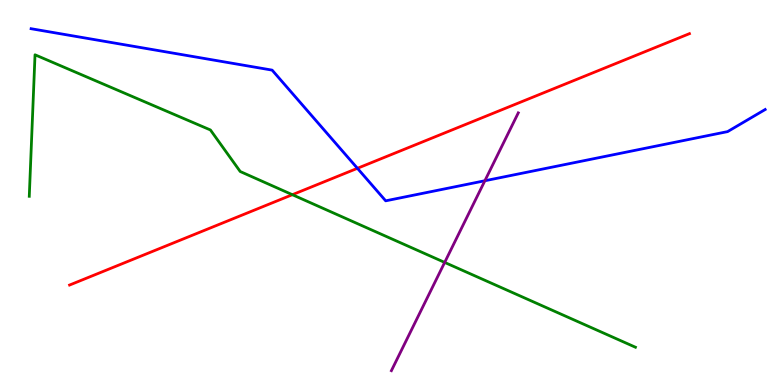[{'lines': ['blue', 'red'], 'intersections': [{'x': 4.61, 'y': 5.63}]}, {'lines': ['green', 'red'], 'intersections': [{'x': 3.77, 'y': 4.94}]}, {'lines': ['purple', 'red'], 'intersections': []}, {'lines': ['blue', 'green'], 'intersections': []}, {'lines': ['blue', 'purple'], 'intersections': [{'x': 6.26, 'y': 5.31}]}, {'lines': ['green', 'purple'], 'intersections': [{'x': 5.74, 'y': 3.18}]}]